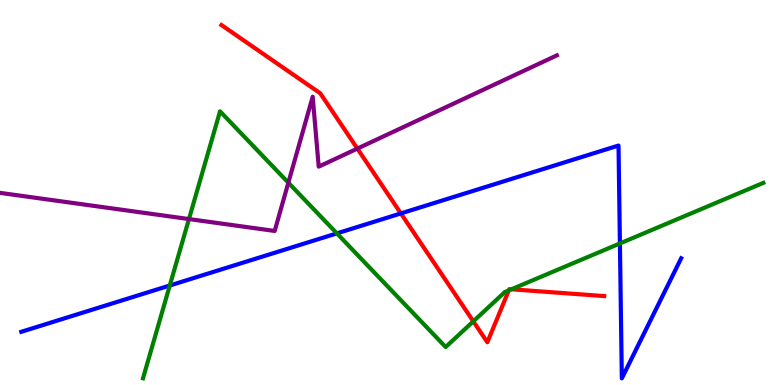[{'lines': ['blue', 'red'], 'intersections': [{'x': 5.17, 'y': 4.46}]}, {'lines': ['green', 'red'], 'intersections': [{'x': 6.11, 'y': 1.65}, {'x': 6.57, 'y': 2.46}, {'x': 6.6, 'y': 2.49}]}, {'lines': ['purple', 'red'], 'intersections': [{'x': 4.61, 'y': 6.14}]}, {'lines': ['blue', 'green'], 'intersections': [{'x': 2.19, 'y': 2.58}, {'x': 4.35, 'y': 3.94}, {'x': 8.0, 'y': 3.68}]}, {'lines': ['blue', 'purple'], 'intersections': []}, {'lines': ['green', 'purple'], 'intersections': [{'x': 2.44, 'y': 4.31}, {'x': 3.72, 'y': 5.25}]}]